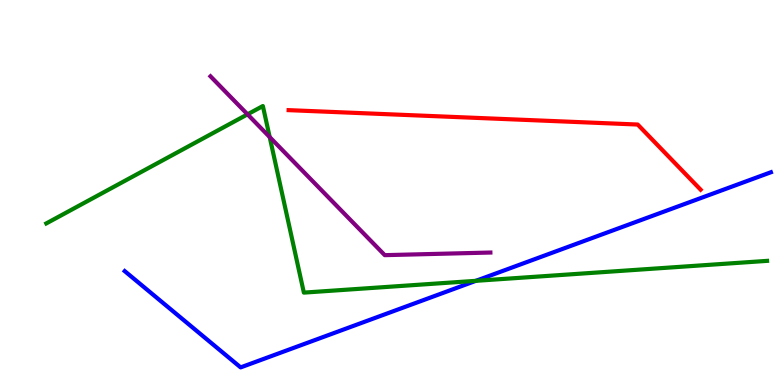[{'lines': ['blue', 'red'], 'intersections': []}, {'lines': ['green', 'red'], 'intersections': []}, {'lines': ['purple', 'red'], 'intersections': []}, {'lines': ['blue', 'green'], 'intersections': [{'x': 6.14, 'y': 2.71}]}, {'lines': ['blue', 'purple'], 'intersections': []}, {'lines': ['green', 'purple'], 'intersections': [{'x': 3.19, 'y': 7.03}, {'x': 3.48, 'y': 6.44}]}]